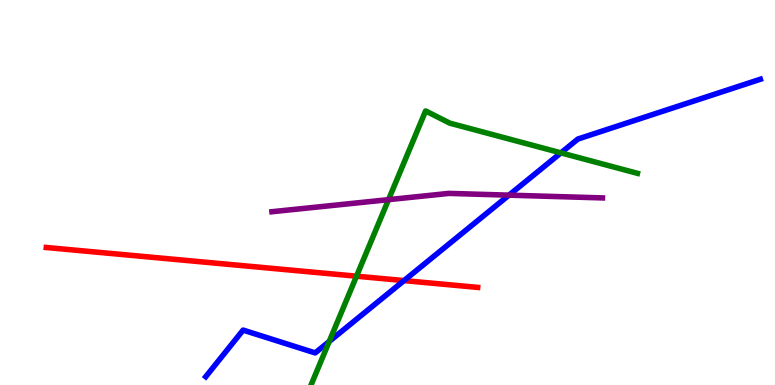[{'lines': ['blue', 'red'], 'intersections': [{'x': 5.21, 'y': 2.71}]}, {'lines': ['green', 'red'], 'intersections': [{'x': 4.6, 'y': 2.83}]}, {'lines': ['purple', 'red'], 'intersections': []}, {'lines': ['blue', 'green'], 'intersections': [{'x': 4.25, 'y': 1.13}, {'x': 7.24, 'y': 6.03}]}, {'lines': ['blue', 'purple'], 'intersections': [{'x': 6.57, 'y': 4.93}]}, {'lines': ['green', 'purple'], 'intersections': [{'x': 5.01, 'y': 4.81}]}]